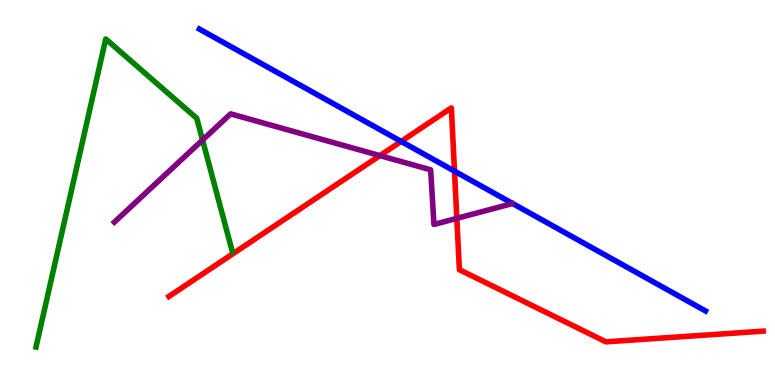[{'lines': ['blue', 'red'], 'intersections': [{'x': 5.18, 'y': 6.33}, {'x': 5.86, 'y': 5.55}]}, {'lines': ['green', 'red'], 'intersections': []}, {'lines': ['purple', 'red'], 'intersections': [{'x': 4.9, 'y': 5.96}, {'x': 5.89, 'y': 4.33}]}, {'lines': ['blue', 'green'], 'intersections': []}, {'lines': ['blue', 'purple'], 'intersections': []}, {'lines': ['green', 'purple'], 'intersections': [{'x': 2.61, 'y': 6.36}]}]